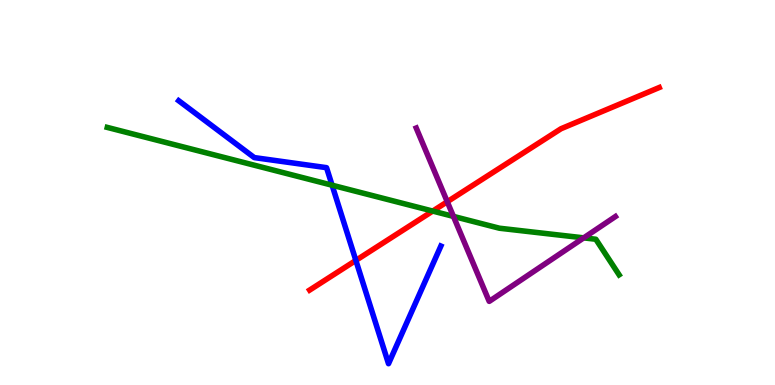[{'lines': ['blue', 'red'], 'intersections': [{'x': 4.59, 'y': 3.24}]}, {'lines': ['green', 'red'], 'intersections': [{'x': 5.58, 'y': 4.52}]}, {'lines': ['purple', 'red'], 'intersections': [{'x': 5.77, 'y': 4.76}]}, {'lines': ['blue', 'green'], 'intersections': [{'x': 4.29, 'y': 5.19}]}, {'lines': ['blue', 'purple'], 'intersections': []}, {'lines': ['green', 'purple'], 'intersections': [{'x': 5.85, 'y': 4.38}, {'x': 7.53, 'y': 3.82}]}]